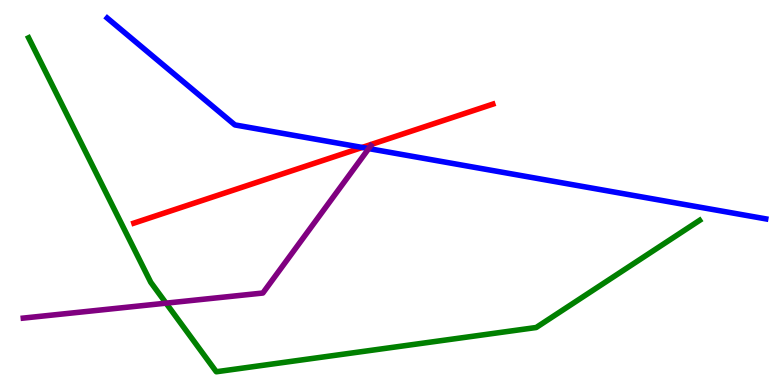[{'lines': ['blue', 'red'], 'intersections': [{'x': 4.67, 'y': 6.17}]}, {'lines': ['green', 'red'], 'intersections': []}, {'lines': ['purple', 'red'], 'intersections': []}, {'lines': ['blue', 'green'], 'intersections': []}, {'lines': ['blue', 'purple'], 'intersections': [{'x': 4.76, 'y': 6.14}]}, {'lines': ['green', 'purple'], 'intersections': [{'x': 2.14, 'y': 2.13}]}]